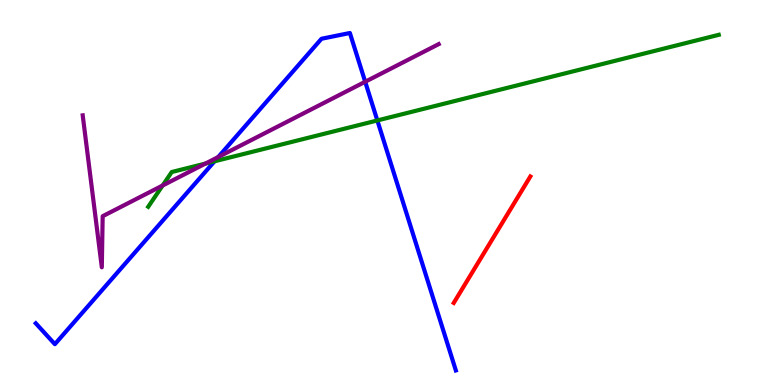[{'lines': ['blue', 'red'], 'intersections': []}, {'lines': ['green', 'red'], 'intersections': []}, {'lines': ['purple', 'red'], 'intersections': []}, {'lines': ['blue', 'green'], 'intersections': [{'x': 2.77, 'y': 5.81}, {'x': 4.87, 'y': 6.87}]}, {'lines': ['blue', 'purple'], 'intersections': [{'x': 2.82, 'y': 5.92}, {'x': 4.71, 'y': 7.88}]}, {'lines': ['green', 'purple'], 'intersections': [{'x': 2.1, 'y': 5.18}, {'x': 2.65, 'y': 5.75}]}]